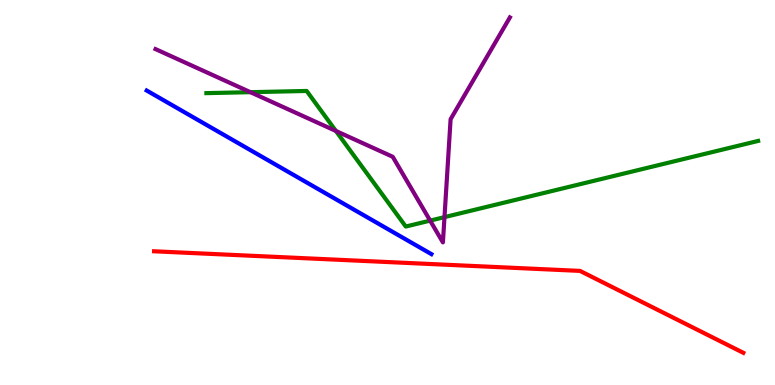[{'lines': ['blue', 'red'], 'intersections': []}, {'lines': ['green', 'red'], 'intersections': []}, {'lines': ['purple', 'red'], 'intersections': []}, {'lines': ['blue', 'green'], 'intersections': []}, {'lines': ['blue', 'purple'], 'intersections': []}, {'lines': ['green', 'purple'], 'intersections': [{'x': 3.23, 'y': 7.61}, {'x': 4.33, 'y': 6.6}, {'x': 5.55, 'y': 4.27}, {'x': 5.74, 'y': 4.36}]}]